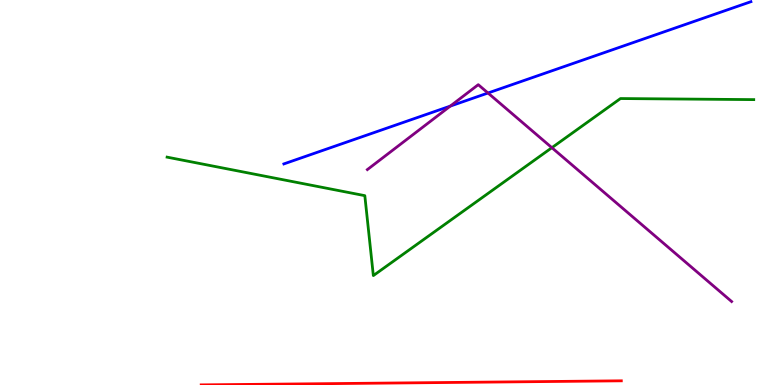[{'lines': ['blue', 'red'], 'intersections': []}, {'lines': ['green', 'red'], 'intersections': []}, {'lines': ['purple', 'red'], 'intersections': []}, {'lines': ['blue', 'green'], 'intersections': []}, {'lines': ['blue', 'purple'], 'intersections': [{'x': 5.81, 'y': 7.24}, {'x': 6.3, 'y': 7.58}]}, {'lines': ['green', 'purple'], 'intersections': [{'x': 7.12, 'y': 6.16}]}]